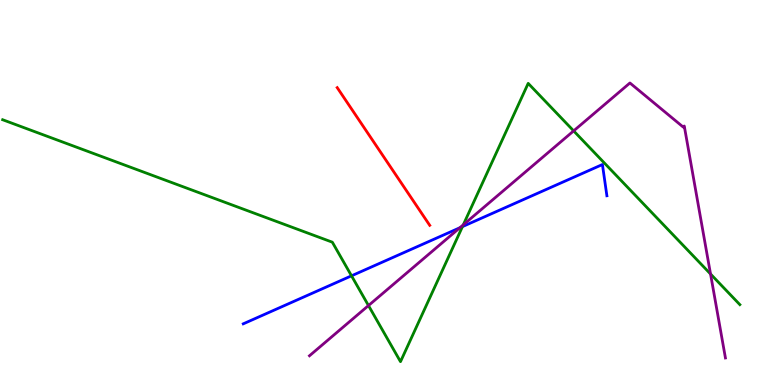[{'lines': ['blue', 'red'], 'intersections': []}, {'lines': ['green', 'red'], 'intersections': []}, {'lines': ['purple', 'red'], 'intersections': []}, {'lines': ['blue', 'green'], 'intersections': [{'x': 4.54, 'y': 2.84}, {'x': 5.97, 'y': 4.11}]}, {'lines': ['blue', 'purple'], 'intersections': [{'x': 5.93, 'y': 4.08}]}, {'lines': ['green', 'purple'], 'intersections': [{'x': 4.75, 'y': 2.06}, {'x': 5.98, 'y': 4.16}, {'x': 7.4, 'y': 6.6}, {'x': 9.17, 'y': 2.88}]}]